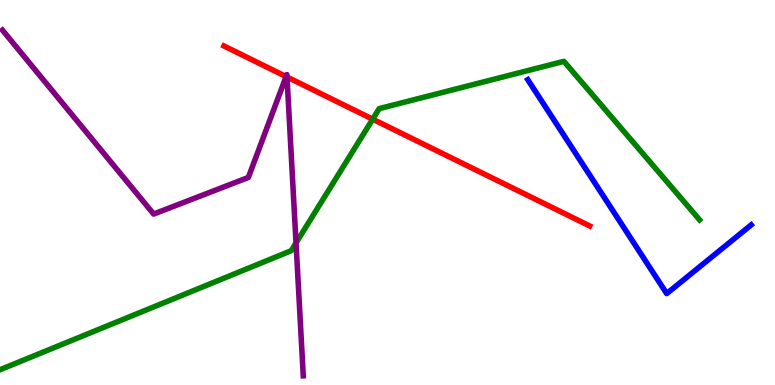[{'lines': ['blue', 'red'], 'intersections': []}, {'lines': ['green', 'red'], 'intersections': [{'x': 4.81, 'y': 6.9}]}, {'lines': ['purple', 'red'], 'intersections': [{'x': 3.69, 'y': 8.01}, {'x': 3.7, 'y': 8.0}]}, {'lines': ['blue', 'green'], 'intersections': []}, {'lines': ['blue', 'purple'], 'intersections': []}, {'lines': ['green', 'purple'], 'intersections': [{'x': 3.82, 'y': 3.69}]}]